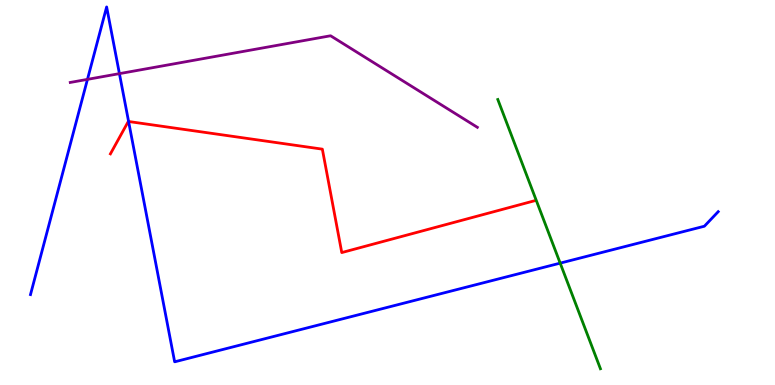[{'lines': ['blue', 'red'], 'intersections': [{'x': 1.66, 'y': 6.84}]}, {'lines': ['green', 'red'], 'intersections': []}, {'lines': ['purple', 'red'], 'intersections': []}, {'lines': ['blue', 'green'], 'intersections': [{'x': 7.23, 'y': 3.17}]}, {'lines': ['blue', 'purple'], 'intersections': [{'x': 1.13, 'y': 7.94}, {'x': 1.54, 'y': 8.09}]}, {'lines': ['green', 'purple'], 'intersections': []}]